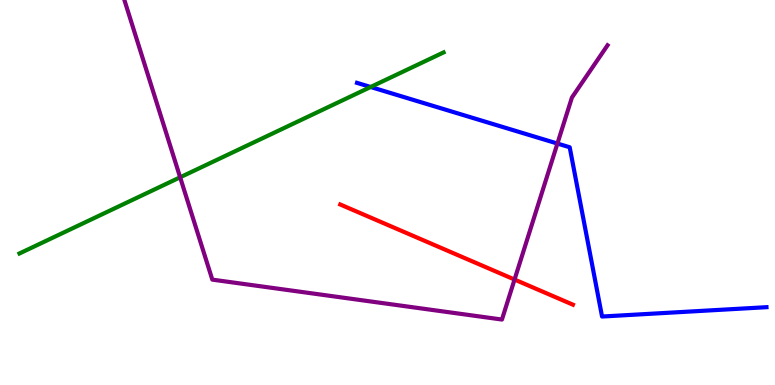[{'lines': ['blue', 'red'], 'intersections': []}, {'lines': ['green', 'red'], 'intersections': []}, {'lines': ['purple', 'red'], 'intersections': [{'x': 6.64, 'y': 2.74}]}, {'lines': ['blue', 'green'], 'intersections': [{'x': 4.78, 'y': 7.74}]}, {'lines': ['blue', 'purple'], 'intersections': [{'x': 7.19, 'y': 6.27}]}, {'lines': ['green', 'purple'], 'intersections': [{'x': 2.32, 'y': 5.39}]}]